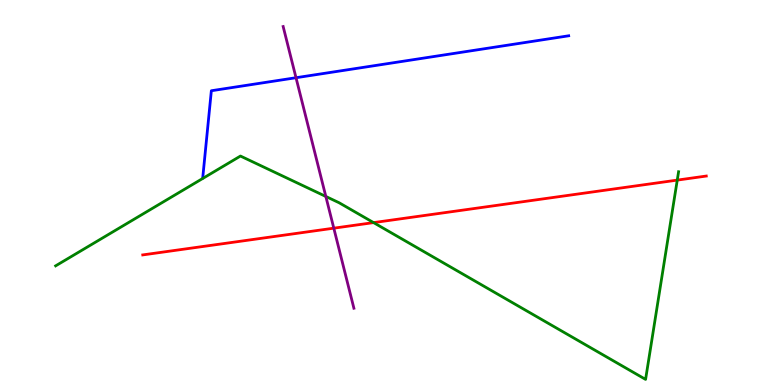[{'lines': ['blue', 'red'], 'intersections': []}, {'lines': ['green', 'red'], 'intersections': [{'x': 4.82, 'y': 4.22}, {'x': 8.74, 'y': 5.32}]}, {'lines': ['purple', 'red'], 'intersections': [{'x': 4.31, 'y': 4.07}]}, {'lines': ['blue', 'green'], 'intersections': []}, {'lines': ['blue', 'purple'], 'intersections': [{'x': 3.82, 'y': 7.98}]}, {'lines': ['green', 'purple'], 'intersections': [{'x': 4.2, 'y': 4.9}]}]